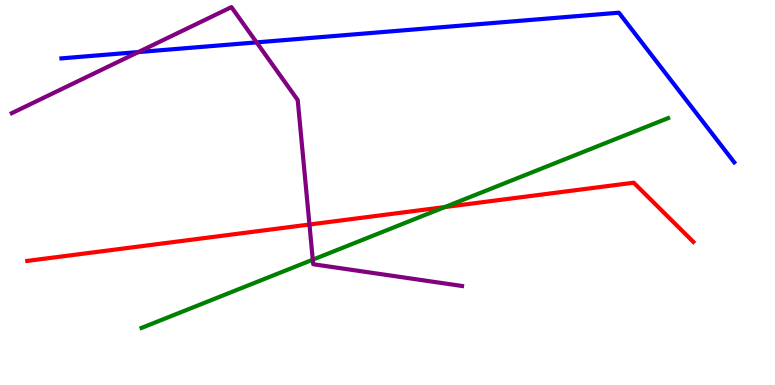[{'lines': ['blue', 'red'], 'intersections': []}, {'lines': ['green', 'red'], 'intersections': [{'x': 5.74, 'y': 4.62}]}, {'lines': ['purple', 'red'], 'intersections': [{'x': 3.99, 'y': 4.17}]}, {'lines': ['blue', 'green'], 'intersections': []}, {'lines': ['blue', 'purple'], 'intersections': [{'x': 1.79, 'y': 8.65}, {'x': 3.31, 'y': 8.9}]}, {'lines': ['green', 'purple'], 'intersections': [{'x': 4.04, 'y': 3.25}]}]